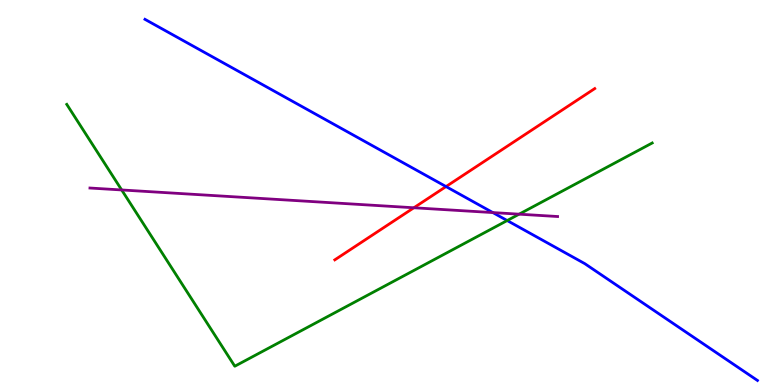[{'lines': ['blue', 'red'], 'intersections': [{'x': 5.76, 'y': 5.15}]}, {'lines': ['green', 'red'], 'intersections': []}, {'lines': ['purple', 'red'], 'intersections': [{'x': 5.34, 'y': 4.6}]}, {'lines': ['blue', 'green'], 'intersections': [{'x': 6.54, 'y': 4.27}]}, {'lines': ['blue', 'purple'], 'intersections': [{'x': 6.36, 'y': 4.48}]}, {'lines': ['green', 'purple'], 'intersections': [{'x': 1.57, 'y': 5.07}, {'x': 6.7, 'y': 4.44}]}]